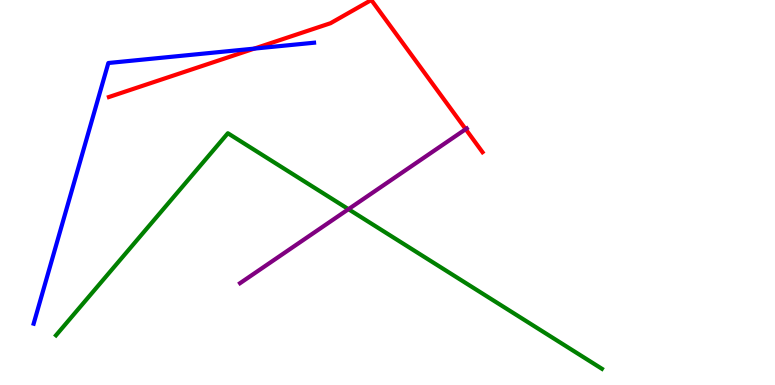[{'lines': ['blue', 'red'], 'intersections': [{'x': 3.28, 'y': 8.74}]}, {'lines': ['green', 'red'], 'intersections': []}, {'lines': ['purple', 'red'], 'intersections': [{'x': 6.01, 'y': 6.65}]}, {'lines': ['blue', 'green'], 'intersections': []}, {'lines': ['blue', 'purple'], 'intersections': []}, {'lines': ['green', 'purple'], 'intersections': [{'x': 4.5, 'y': 4.57}]}]